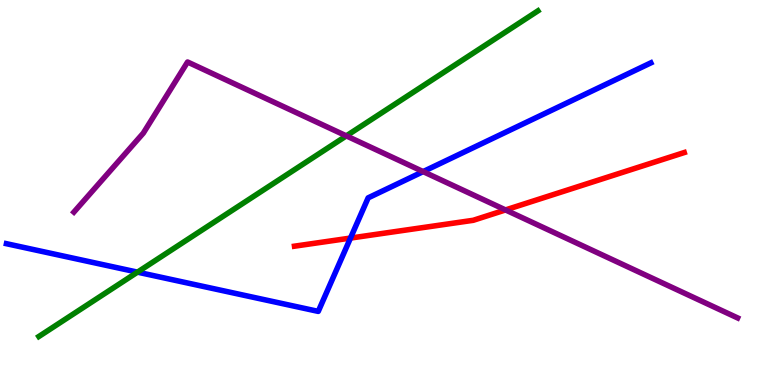[{'lines': ['blue', 'red'], 'intersections': [{'x': 4.52, 'y': 3.82}]}, {'lines': ['green', 'red'], 'intersections': []}, {'lines': ['purple', 'red'], 'intersections': [{'x': 6.52, 'y': 4.55}]}, {'lines': ['blue', 'green'], 'intersections': [{'x': 1.77, 'y': 2.93}]}, {'lines': ['blue', 'purple'], 'intersections': [{'x': 5.46, 'y': 5.54}]}, {'lines': ['green', 'purple'], 'intersections': [{'x': 4.47, 'y': 6.47}]}]